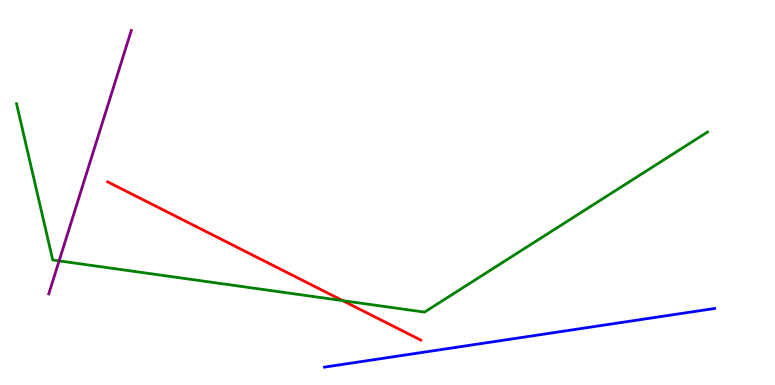[{'lines': ['blue', 'red'], 'intersections': []}, {'lines': ['green', 'red'], 'intersections': [{'x': 4.42, 'y': 2.19}]}, {'lines': ['purple', 'red'], 'intersections': []}, {'lines': ['blue', 'green'], 'intersections': []}, {'lines': ['blue', 'purple'], 'intersections': []}, {'lines': ['green', 'purple'], 'intersections': [{'x': 0.763, 'y': 3.22}]}]